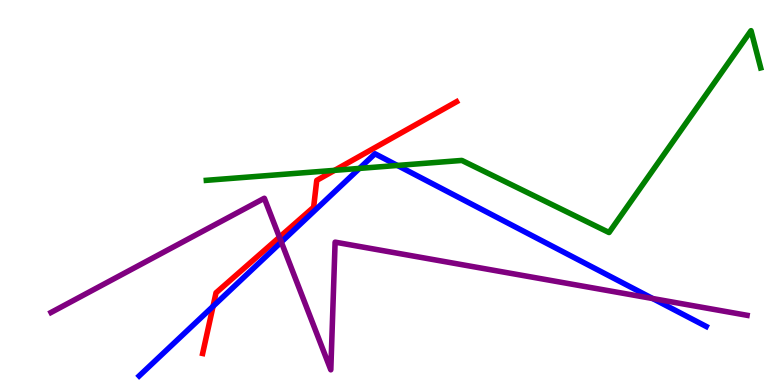[{'lines': ['blue', 'red'], 'intersections': [{'x': 2.75, 'y': 2.04}]}, {'lines': ['green', 'red'], 'intersections': [{'x': 4.32, 'y': 5.58}]}, {'lines': ['purple', 'red'], 'intersections': [{'x': 3.61, 'y': 3.84}]}, {'lines': ['blue', 'green'], 'intersections': [{'x': 4.64, 'y': 5.63}, {'x': 5.13, 'y': 5.7}]}, {'lines': ['blue', 'purple'], 'intersections': [{'x': 3.63, 'y': 3.71}, {'x': 8.42, 'y': 2.25}]}, {'lines': ['green', 'purple'], 'intersections': []}]